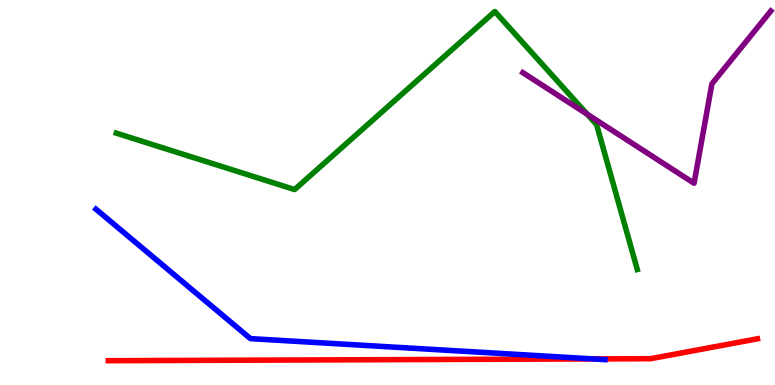[{'lines': ['blue', 'red'], 'intersections': [{'x': 7.65, 'y': 0.677}]}, {'lines': ['green', 'red'], 'intersections': []}, {'lines': ['purple', 'red'], 'intersections': []}, {'lines': ['blue', 'green'], 'intersections': []}, {'lines': ['blue', 'purple'], 'intersections': []}, {'lines': ['green', 'purple'], 'intersections': [{'x': 7.58, 'y': 7.03}]}]